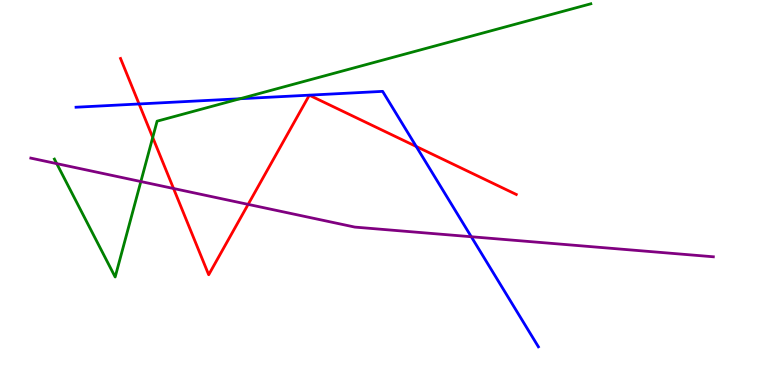[{'lines': ['blue', 'red'], 'intersections': [{'x': 1.79, 'y': 7.3}, {'x': 5.37, 'y': 6.2}]}, {'lines': ['green', 'red'], 'intersections': [{'x': 1.97, 'y': 6.43}]}, {'lines': ['purple', 'red'], 'intersections': [{'x': 2.24, 'y': 5.1}, {'x': 3.2, 'y': 4.69}]}, {'lines': ['blue', 'green'], 'intersections': [{'x': 3.1, 'y': 7.44}]}, {'lines': ['blue', 'purple'], 'intersections': [{'x': 6.08, 'y': 3.85}]}, {'lines': ['green', 'purple'], 'intersections': [{'x': 0.732, 'y': 5.75}, {'x': 1.82, 'y': 5.28}]}]